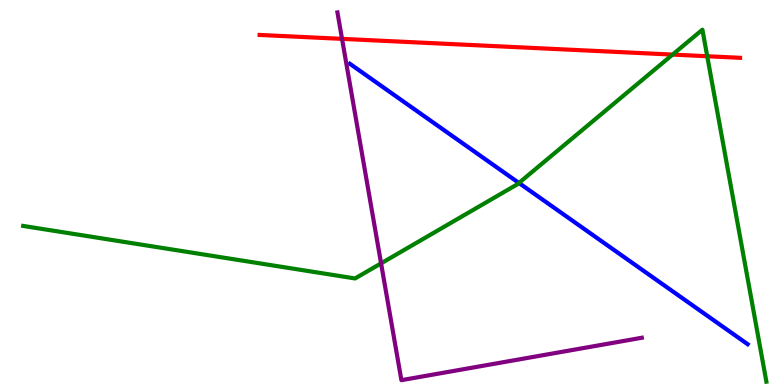[{'lines': ['blue', 'red'], 'intersections': []}, {'lines': ['green', 'red'], 'intersections': [{'x': 8.68, 'y': 8.58}, {'x': 9.13, 'y': 8.54}]}, {'lines': ['purple', 'red'], 'intersections': [{'x': 4.41, 'y': 8.99}]}, {'lines': ['blue', 'green'], 'intersections': [{'x': 6.7, 'y': 5.25}]}, {'lines': ['blue', 'purple'], 'intersections': []}, {'lines': ['green', 'purple'], 'intersections': [{'x': 4.92, 'y': 3.16}]}]